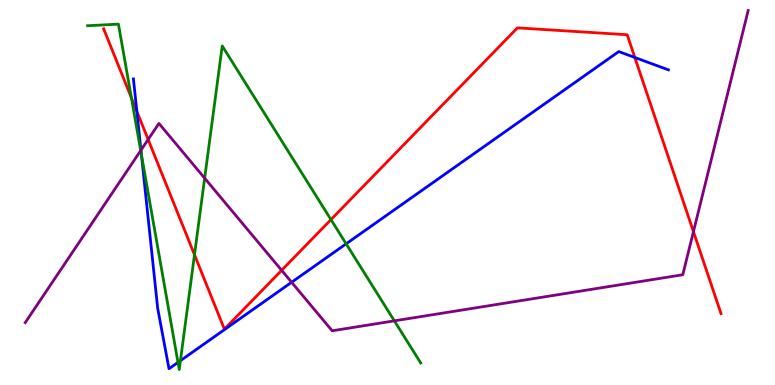[{'lines': ['blue', 'red'], 'intersections': [{'x': 1.77, 'y': 7.11}, {'x': 8.19, 'y': 8.51}]}, {'lines': ['green', 'red'], 'intersections': [{'x': 1.7, 'y': 7.46}, {'x': 2.51, 'y': 3.38}, {'x': 4.27, 'y': 4.3}]}, {'lines': ['purple', 'red'], 'intersections': [{'x': 1.91, 'y': 6.38}, {'x': 3.63, 'y': 2.98}, {'x': 8.95, 'y': 3.98}]}, {'lines': ['blue', 'green'], 'intersections': [{'x': 1.83, 'y': 5.97}, {'x': 2.3, 'y': 0.587}, {'x': 2.33, 'y': 0.632}, {'x': 4.47, 'y': 3.67}]}, {'lines': ['blue', 'purple'], 'intersections': [{'x': 1.82, 'y': 6.1}, {'x': 3.76, 'y': 2.67}]}, {'lines': ['green', 'purple'], 'intersections': [{'x': 1.82, 'y': 6.09}, {'x': 2.64, 'y': 5.37}, {'x': 5.09, 'y': 1.67}]}]